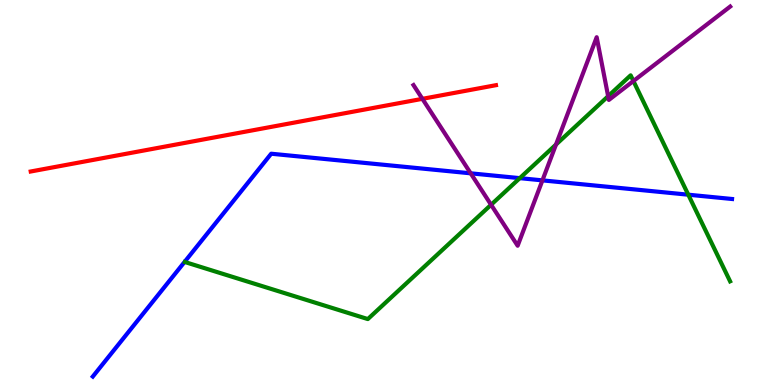[{'lines': ['blue', 'red'], 'intersections': []}, {'lines': ['green', 'red'], 'intersections': []}, {'lines': ['purple', 'red'], 'intersections': [{'x': 5.45, 'y': 7.43}]}, {'lines': ['blue', 'green'], 'intersections': [{'x': 6.71, 'y': 5.37}, {'x': 8.88, 'y': 4.94}]}, {'lines': ['blue', 'purple'], 'intersections': [{'x': 6.07, 'y': 5.5}, {'x': 7.0, 'y': 5.32}]}, {'lines': ['green', 'purple'], 'intersections': [{'x': 6.34, 'y': 4.68}, {'x': 7.17, 'y': 6.25}, {'x': 7.85, 'y': 7.5}, {'x': 8.17, 'y': 7.9}]}]